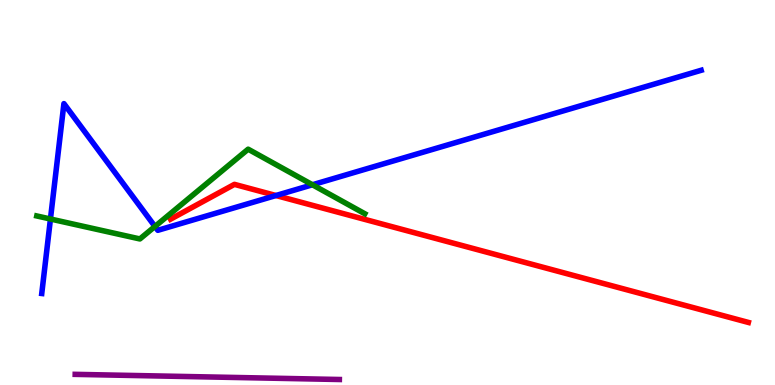[{'lines': ['blue', 'red'], 'intersections': [{'x': 3.56, 'y': 4.92}]}, {'lines': ['green', 'red'], 'intersections': []}, {'lines': ['purple', 'red'], 'intersections': []}, {'lines': ['blue', 'green'], 'intersections': [{'x': 0.651, 'y': 4.31}, {'x': 2.0, 'y': 4.12}, {'x': 4.03, 'y': 5.2}]}, {'lines': ['blue', 'purple'], 'intersections': []}, {'lines': ['green', 'purple'], 'intersections': []}]